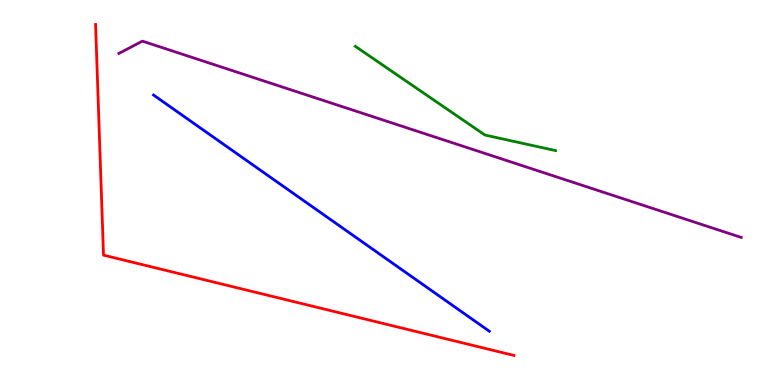[{'lines': ['blue', 'red'], 'intersections': []}, {'lines': ['green', 'red'], 'intersections': []}, {'lines': ['purple', 'red'], 'intersections': []}, {'lines': ['blue', 'green'], 'intersections': []}, {'lines': ['blue', 'purple'], 'intersections': []}, {'lines': ['green', 'purple'], 'intersections': []}]